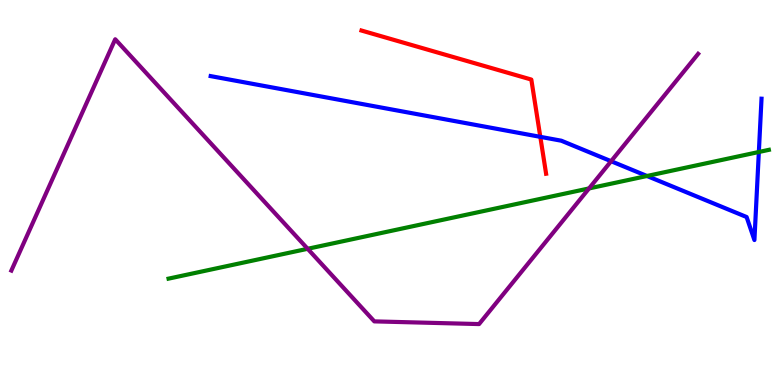[{'lines': ['blue', 'red'], 'intersections': [{'x': 6.97, 'y': 6.45}]}, {'lines': ['green', 'red'], 'intersections': []}, {'lines': ['purple', 'red'], 'intersections': []}, {'lines': ['blue', 'green'], 'intersections': [{'x': 8.35, 'y': 5.43}, {'x': 9.79, 'y': 6.05}]}, {'lines': ['blue', 'purple'], 'intersections': [{'x': 7.89, 'y': 5.81}]}, {'lines': ['green', 'purple'], 'intersections': [{'x': 3.97, 'y': 3.54}, {'x': 7.6, 'y': 5.11}]}]